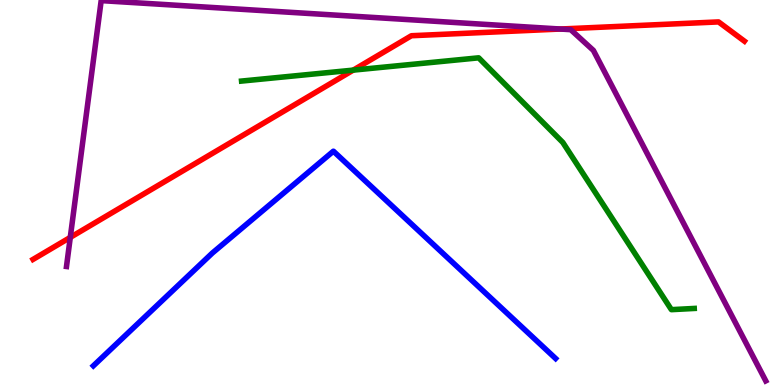[{'lines': ['blue', 'red'], 'intersections': []}, {'lines': ['green', 'red'], 'intersections': [{'x': 4.56, 'y': 8.18}]}, {'lines': ['purple', 'red'], 'intersections': [{'x': 0.907, 'y': 3.83}, {'x': 7.23, 'y': 9.25}]}, {'lines': ['blue', 'green'], 'intersections': []}, {'lines': ['blue', 'purple'], 'intersections': []}, {'lines': ['green', 'purple'], 'intersections': []}]